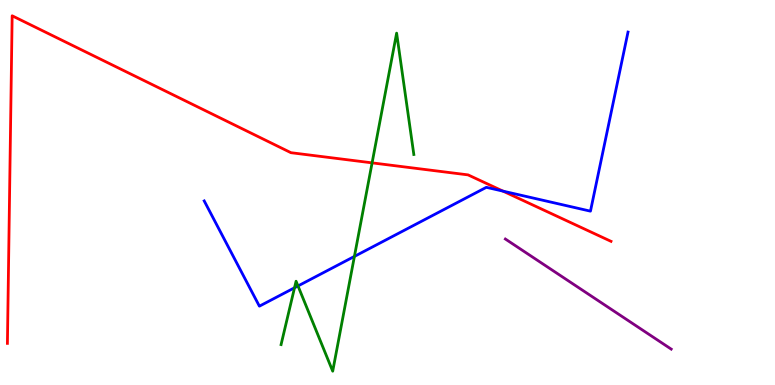[{'lines': ['blue', 'red'], 'intersections': [{'x': 6.49, 'y': 5.04}]}, {'lines': ['green', 'red'], 'intersections': [{'x': 4.8, 'y': 5.77}]}, {'lines': ['purple', 'red'], 'intersections': []}, {'lines': ['blue', 'green'], 'intersections': [{'x': 3.8, 'y': 2.53}, {'x': 3.85, 'y': 2.57}, {'x': 4.57, 'y': 3.34}]}, {'lines': ['blue', 'purple'], 'intersections': []}, {'lines': ['green', 'purple'], 'intersections': []}]